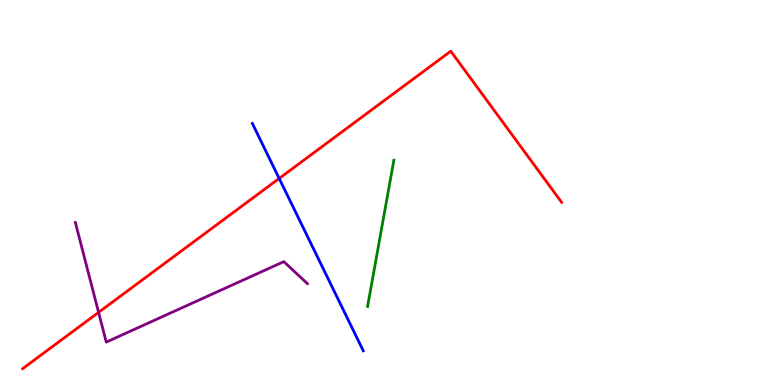[{'lines': ['blue', 'red'], 'intersections': [{'x': 3.6, 'y': 5.37}]}, {'lines': ['green', 'red'], 'intersections': []}, {'lines': ['purple', 'red'], 'intersections': [{'x': 1.27, 'y': 1.89}]}, {'lines': ['blue', 'green'], 'intersections': []}, {'lines': ['blue', 'purple'], 'intersections': []}, {'lines': ['green', 'purple'], 'intersections': []}]